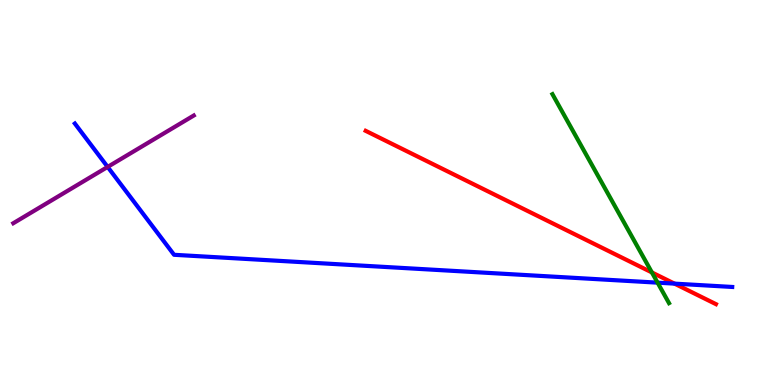[{'lines': ['blue', 'red'], 'intersections': [{'x': 8.7, 'y': 2.63}]}, {'lines': ['green', 'red'], 'intersections': [{'x': 8.41, 'y': 2.92}]}, {'lines': ['purple', 'red'], 'intersections': []}, {'lines': ['blue', 'green'], 'intersections': [{'x': 8.49, 'y': 2.66}]}, {'lines': ['blue', 'purple'], 'intersections': [{'x': 1.39, 'y': 5.66}]}, {'lines': ['green', 'purple'], 'intersections': []}]